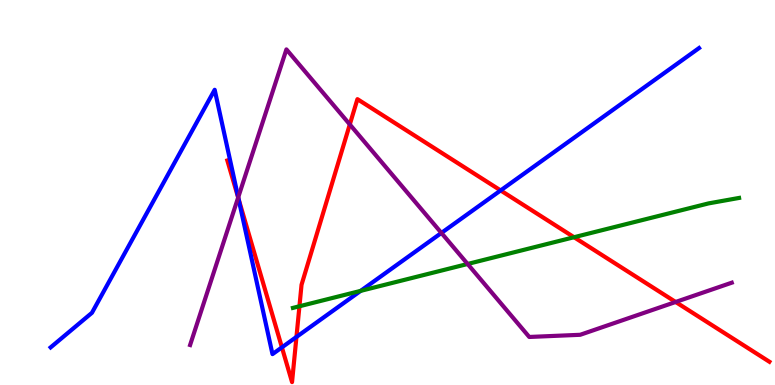[{'lines': ['blue', 'red'], 'intersections': [{'x': 3.08, 'y': 4.84}, {'x': 3.64, 'y': 0.977}, {'x': 3.83, 'y': 1.25}, {'x': 6.46, 'y': 5.05}]}, {'lines': ['green', 'red'], 'intersections': [{'x': 3.86, 'y': 2.05}, {'x': 7.41, 'y': 3.84}]}, {'lines': ['purple', 'red'], 'intersections': [{'x': 3.07, 'y': 4.87}, {'x': 4.51, 'y': 6.77}, {'x': 8.72, 'y': 2.16}]}, {'lines': ['blue', 'green'], 'intersections': [{'x': 4.65, 'y': 2.44}]}, {'lines': ['blue', 'purple'], 'intersections': [{'x': 3.07, 'y': 4.87}, {'x': 5.7, 'y': 3.95}]}, {'lines': ['green', 'purple'], 'intersections': [{'x': 6.03, 'y': 3.14}]}]